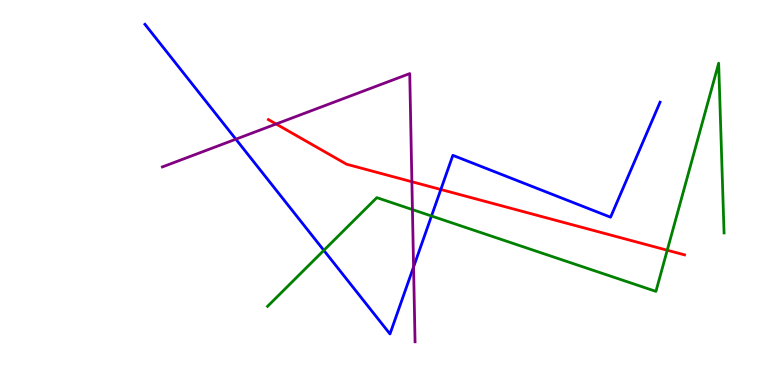[{'lines': ['blue', 'red'], 'intersections': [{'x': 5.69, 'y': 5.08}]}, {'lines': ['green', 'red'], 'intersections': [{'x': 8.61, 'y': 3.5}]}, {'lines': ['purple', 'red'], 'intersections': [{'x': 3.56, 'y': 6.78}, {'x': 5.31, 'y': 5.28}]}, {'lines': ['blue', 'green'], 'intersections': [{'x': 4.18, 'y': 3.5}, {'x': 5.57, 'y': 4.39}]}, {'lines': ['blue', 'purple'], 'intersections': [{'x': 3.04, 'y': 6.38}, {'x': 5.34, 'y': 3.07}]}, {'lines': ['green', 'purple'], 'intersections': [{'x': 5.32, 'y': 4.56}]}]